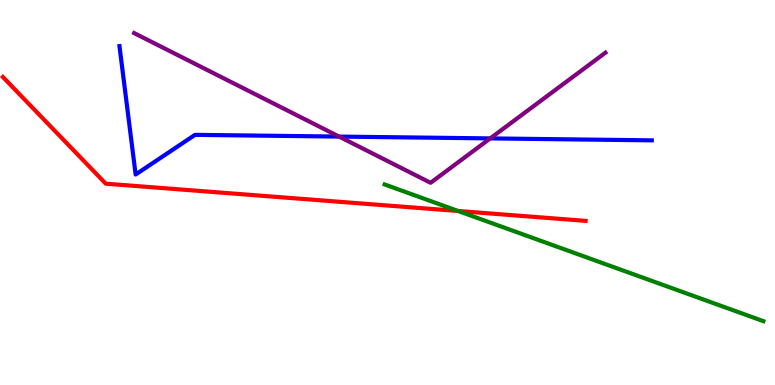[{'lines': ['blue', 'red'], 'intersections': []}, {'lines': ['green', 'red'], 'intersections': [{'x': 5.91, 'y': 4.52}]}, {'lines': ['purple', 'red'], 'intersections': []}, {'lines': ['blue', 'green'], 'intersections': []}, {'lines': ['blue', 'purple'], 'intersections': [{'x': 4.38, 'y': 6.45}, {'x': 6.33, 'y': 6.41}]}, {'lines': ['green', 'purple'], 'intersections': []}]